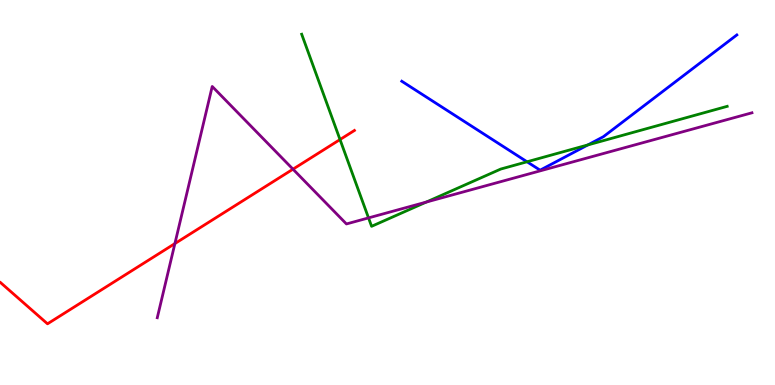[{'lines': ['blue', 'red'], 'intersections': []}, {'lines': ['green', 'red'], 'intersections': [{'x': 4.39, 'y': 6.38}]}, {'lines': ['purple', 'red'], 'intersections': [{'x': 2.26, 'y': 3.67}, {'x': 3.78, 'y': 5.61}]}, {'lines': ['blue', 'green'], 'intersections': [{'x': 6.8, 'y': 5.8}, {'x': 7.58, 'y': 6.24}]}, {'lines': ['blue', 'purple'], 'intersections': []}, {'lines': ['green', 'purple'], 'intersections': [{'x': 4.76, 'y': 4.34}, {'x': 5.5, 'y': 4.75}]}]